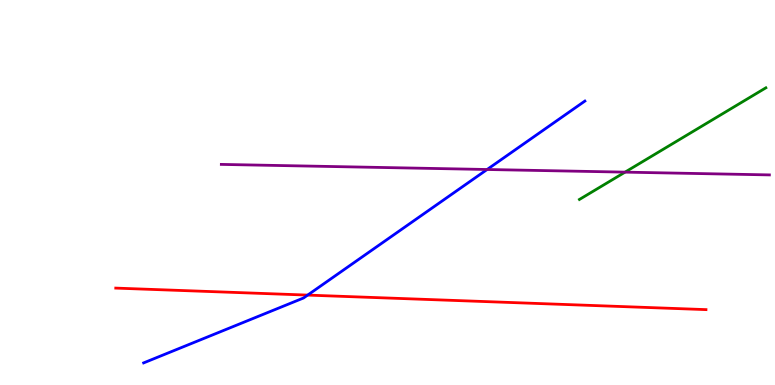[{'lines': ['blue', 'red'], 'intersections': [{'x': 3.97, 'y': 2.34}]}, {'lines': ['green', 'red'], 'intersections': []}, {'lines': ['purple', 'red'], 'intersections': []}, {'lines': ['blue', 'green'], 'intersections': []}, {'lines': ['blue', 'purple'], 'intersections': [{'x': 6.29, 'y': 5.6}]}, {'lines': ['green', 'purple'], 'intersections': [{'x': 8.07, 'y': 5.53}]}]